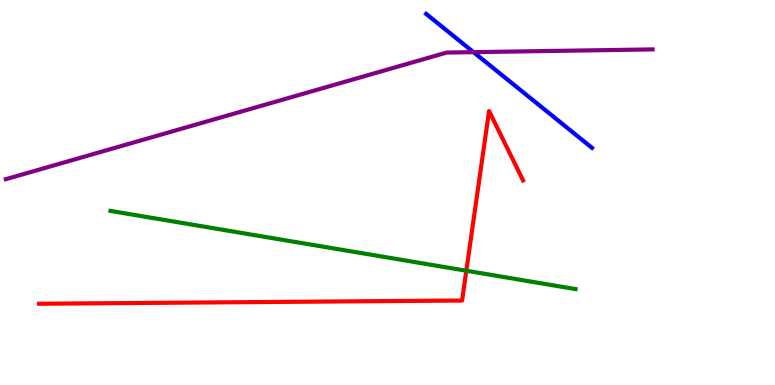[{'lines': ['blue', 'red'], 'intersections': []}, {'lines': ['green', 'red'], 'intersections': [{'x': 6.02, 'y': 2.97}]}, {'lines': ['purple', 'red'], 'intersections': []}, {'lines': ['blue', 'green'], 'intersections': []}, {'lines': ['blue', 'purple'], 'intersections': [{'x': 6.11, 'y': 8.65}]}, {'lines': ['green', 'purple'], 'intersections': []}]